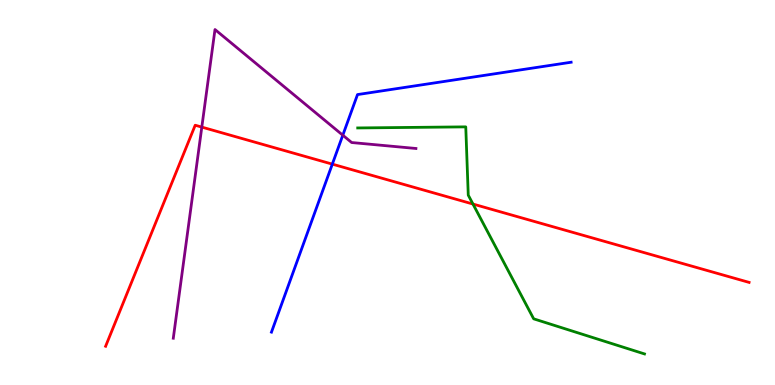[{'lines': ['blue', 'red'], 'intersections': [{'x': 4.29, 'y': 5.74}]}, {'lines': ['green', 'red'], 'intersections': [{'x': 6.1, 'y': 4.7}]}, {'lines': ['purple', 'red'], 'intersections': [{'x': 2.6, 'y': 6.7}]}, {'lines': ['blue', 'green'], 'intersections': []}, {'lines': ['blue', 'purple'], 'intersections': [{'x': 4.42, 'y': 6.49}]}, {'lines': ['green', 'purple'], 'intersections': []}]